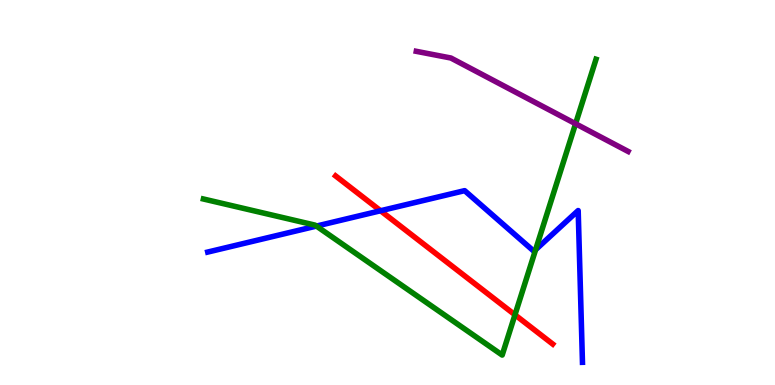[{'lines': ['blue', 'red'], 'intersections': [{'x': 4.91, 'y': 4.53}]}, {'lines': ['green', 'red'], 'intersections': [{'x': 6.64, 'y': 1.82}]}, {'lines': ['purple', 'red'], 'intersections': []}, {'lines': ['blue', 'green'], 'intersections': [{'x': 4.08, 'y': 4.13}, {'x': 6.91, 'y': 3.51}]}, {'lines': ['blue', 'purple'], 'intersections': []}, {'lines': ['green', 'purple'], 'intersections': [{'x': 7.43, 'y': 6.79}]}]